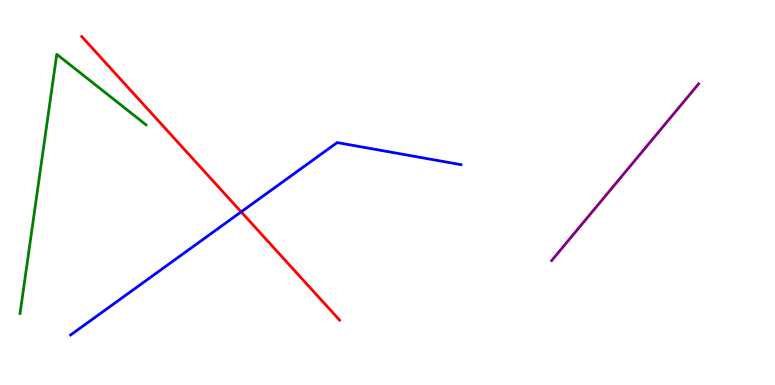[{'lines': ['blue', 'red'], 'intersections': [{'x': 3.11, 'y': 4.5}]}, {'lines': ['green', 'red'], 'intersections': []}, {'lines': ['purple', 'red'], 'intersections': []}, {'lines': ['blue', 'green'], 'intersections': []}, {'lines': ['blue', 'purple'], 'intersections': []}, {'lines': ['green', 'purple'], 'intersections': []}]